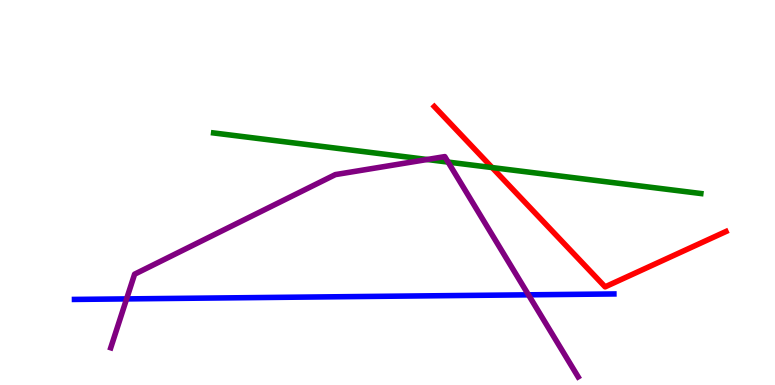[{'lines': ['blue', 'red'], 'intersections': []}, {'lines': ['green', 'red'], 'intersections': [{'x': 6.35, 'y': 5.65}]}, {'lines': ['purple', 'red'], 'intersections': []}, {'lines': ['blue', 'green'], 'intersections': []}, {'lines': ['blue', 'purple'], 'intersections': [{'x': 1.63, 'y': 2.24}, {'x': 6.82, 'y': 2.34}]}, {'lines': ['green', 'purple'], 'intersections': [{'x': 5.51, 'y': 5.86}, {'x': 5.78, 'y': 5.79}]}]